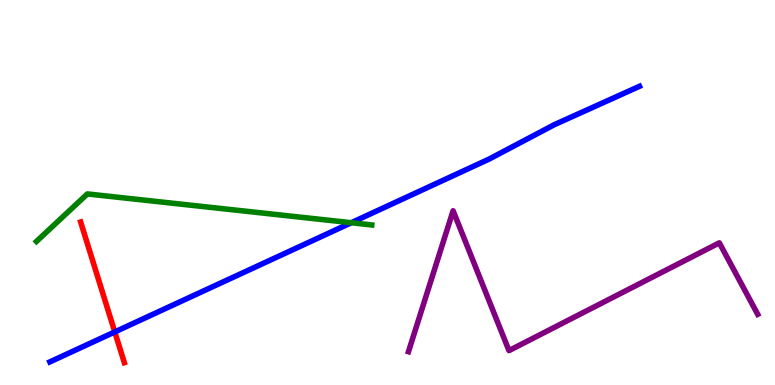[{'lines': ['blue', 'red'], 'intersections': [{'x': 1.48, 'y': 1.38}]}, {'lines': ['green', 'red'], 'intersections': []}, {'lines': ['purple', 'red'], 'intersections': []}, {'lines': ['blue', 'green'], 'intersections': [{'x': 4.53, 'y': 4.21}]}, {'lines': ['blue', 'purple'], 'intersections': []}, {'lines': ['green', 'purple'], 'intersections': []}]